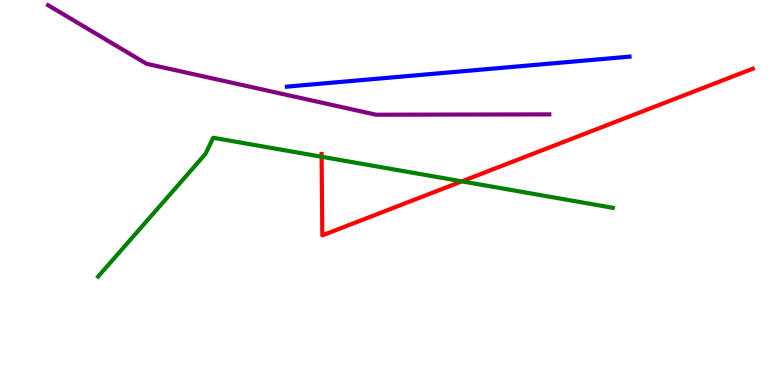[{'lines': ['blue', 'red'], 'intersections': []}, {'lines': ['green', 'red'], 'intersections': [{'x': 4.15, 'y': 5.93}, {'x': 5.96, 'y': 5.29}]}, {'lines': ['purple', 'red'], 'intersections': []}, {'lines': ['blue', 'green'], 'intersections': []}, {'lines': ['blue', 'purple'], 'intersections': []}, {'lines': ['green', 'purple'], 'intersections': []}]